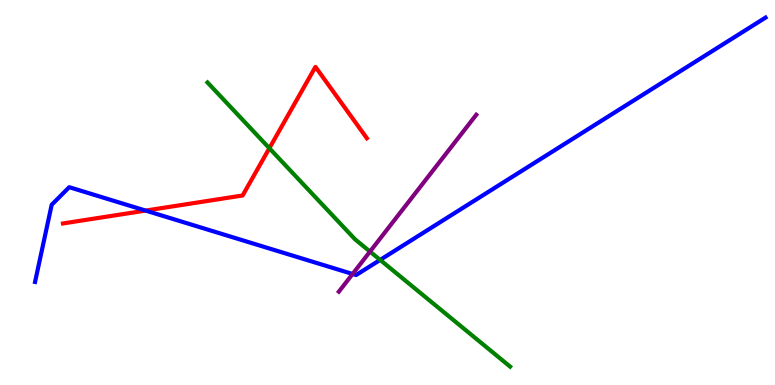[{'lines': ['blue', 'red'], 'intersections': [{'x': 1.88, 'y': 4.53}]}, {'lines': ['green', 'red'], 'intersections': [{'x': 3.48, 'y': 6.15}]}, {'lines': ['purple', 'red'], 'intersections': []}, {'lines': ['blue', 'green'], 'intersections': [{'x': 4.91, 'y': 3.25}]}, {'lines': ['blue', 'purple'], 'intersections': [{'x': 4.55, 'y': 2.88}]}, {'lines': ['green', 'purple'], 'intersections': [{'x': 4.77, 'y': 3.47}]}]